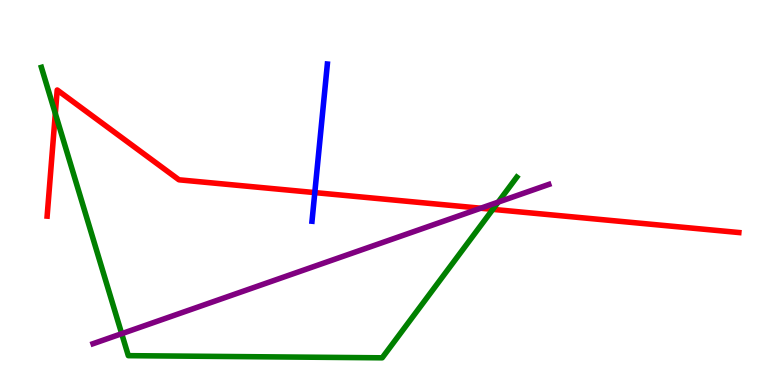[{'lines': ['blue', 'red'], 'intersections': [{'x': 4.06, 'y': 5.0}]}, {'lines': ['green', 'red'], 'intersections': [{'x': 0.714, 'y': 7.05}, {'x': 6.36, 'y': 4.56}]}, {'lines': ['purple', 'red'], 'intersections': [{'x': 6.2, 'y': 4.59}]}, {'lines': ['blue', 'green'], 'intersections': []}, {'lines': ['blue', 'purple'], 'intersections': []}, {'lines': ['green', 'purple'], 'intersections': [{'x': 1.57, 'y': 1.33}, {'x': 6.43, 'y': 4.75}]}]